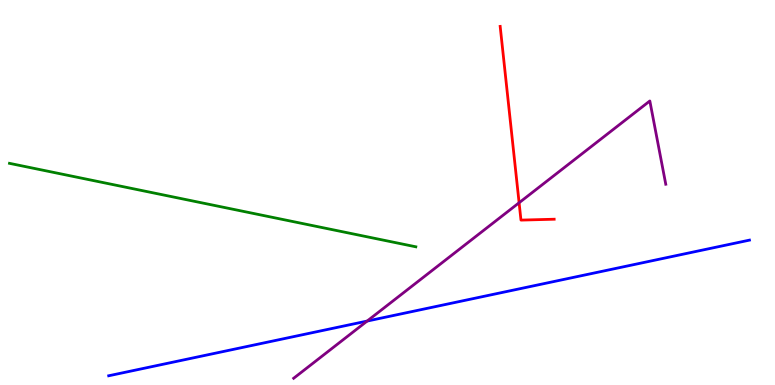[{'lines': ['blue', 'red'], 'intersections': []}, {'lines': ['green', 'red'], 'intersections': []}, {'lines': ['purple', 'red'], 'intersections': [{'x': 6.7, 'y': 4.73}]}, {'lines': ['blue', 'green'], 'intersections': []}, {'lines': ['blue', 'purple'], 'intersections': [{'x': 4.74, 'y': 1.66}]}, {'lines': ['green', 'purple'], 'intersections': []}]